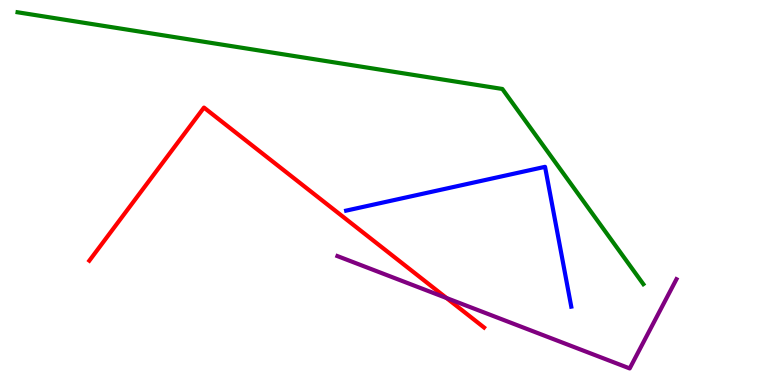[{'lines': ['blue', 'red'], 'intersections': []}, {'lines': ['green', 'red'], 'intersections': []}, {'lines': ['purple', 'red'], 'intersections': [{'x': 5.76, 'y': 2.26}]}, {'lines': ['blue', 'green'], 'intersections': []}, {'lines': ['blue', 'purple'], 'intersections': []}, {'lines': ['green', 'purple'], 'intersections': []}]